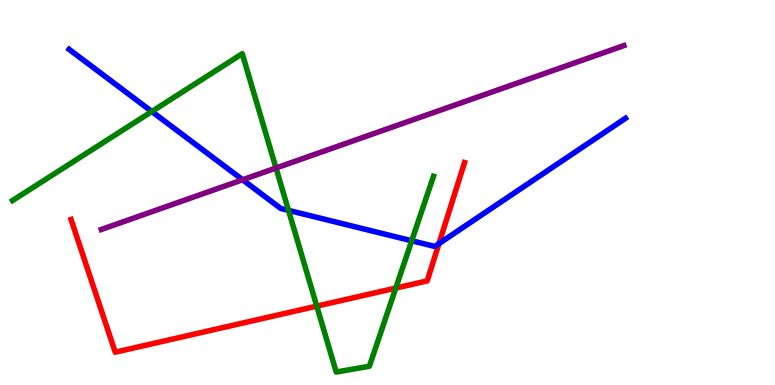[{'lines': ['blue', 'red'], 'intersections': [{'x': 5.66, 'y': 3.67}]}, {'lines': ['green', 'red'], 'intersections': [{'x': 4.09, 'y': 2.05}, {'x': 5.11, 'y': 2.52}]}, {'lines': ['purple', 'red'], 'intersections': []}, {'lines': ['blue', 'green'], 'intersections': [{'x': 1.96, 'y': 7.1}, {'x': 3.72, 'y': 4.54}, {'x': 5.31, 'y': 3.75}]}, {'lines': ['blue', 'purple'], 'intersections': [{'x': 3.13, 'y': 5.33}]}, {'lines': ['green', 'purple'], 'intersections': [{'x': 3.56, 'y': 5.64}]}]